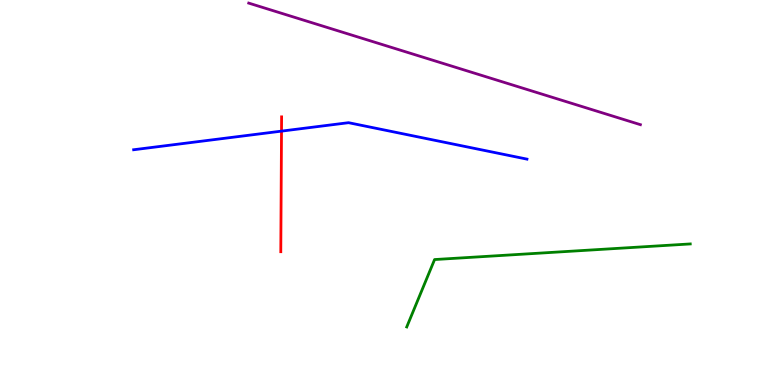[{'lines': ['blue', 'red'], 'intersections': [{'x': 3.63, 'y': 6.59}]}, {'lines': ['green', 'red'], 'intersections': []}, {'lines': ['purple', 'red'], 'intersections': []}, {'lines': ['blue', 'green'], 'intersections': []}, {'lines': ['blue', 'purple'], 'intersections': []}, {'lines': ['green', 'purple'], 'intersections': []}]